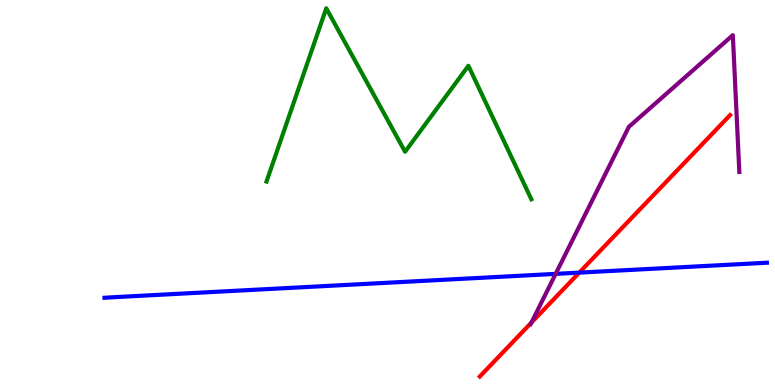[{'lines': ['blue', 'red'], 'intersections': [{'x': 7.47, 'y': 2.92}]}, {'lines': ['green', 'red'], 'intersections': []}, {'lines': ['purple', 'red'], 'intersections': [{'x': 6.86, 'y': 1.62}]}, {'lines': ['blue', 'green'], 'intersections': []}, {'lines': ['blue', 'purple'], 'intersections': [{'x': 7.17, 'y': 2.89}]}, {'lines': ['green', 'purple'], 'intersections': []}]